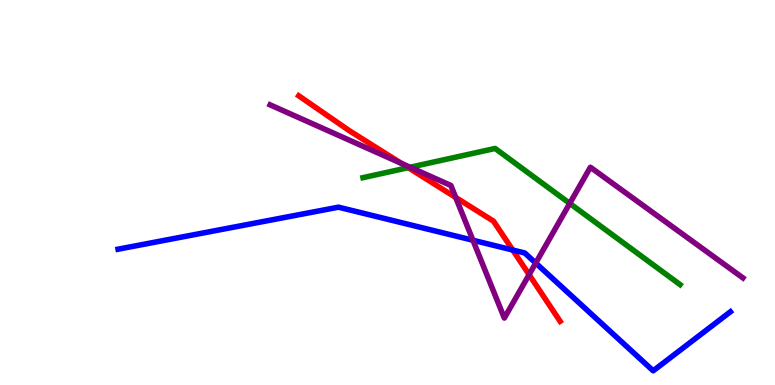[{'lines': ['blue', 'red'], 'intersections': [{'x': 6.62, 'y': 3.51}]}, {'lines': ['green', 'red'], 'intersections': [{'x': 5.27, 'y': 5.65}]}, {'lines': ['purple', 'red'], 'intersections': [{'x': 5.18, 'y': 5.75}, {'x': 5.88, 'y': 4.87}, {'x': 6.83, 'y': 2.87}]}, {'lines': ['blue', 'green'], 'intersections': []}, {'lines': ['blue', 'purple'], 'intersections': [{'x': 6.1, 'y': 3.76}, {'x': 6.91, 'y': 3.17}]}, {'lines': ['green', 'purple'], 'intersections': [{'x': 5.29, 'y': 5.66}, {'x': 7.35, 'y': 4.72}]}]